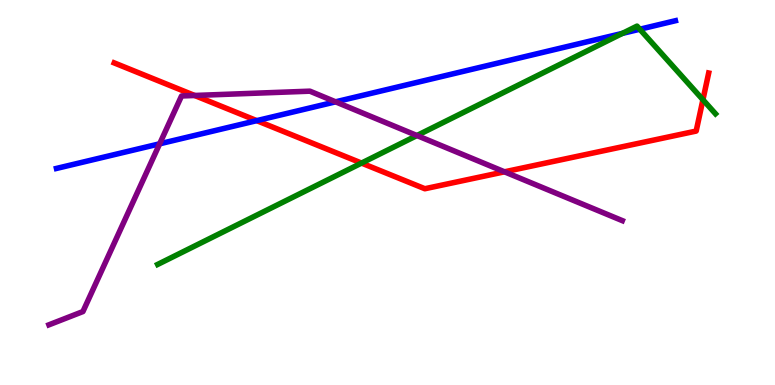[{'lines': ['blue', 'red'], 'intersections': [{'x': 3.31, 'y': 6.87}]}, {'lines': ['green', 'red'], 'intersections': [{'x': 4.66, 'y': 5.76}, {'x': 9.07, 'y': 7.41}]}, {'lines': ['purple', 'red'], 'intersections': [{'x': 2.51, 'y': 7.52}, {'x': 6.51, 'y': 5.54}]}, {'lines': ['blue', 'green'], 'intersections': [{'x': 8.03, 'y': 9.13}, {'x': 8.26, 'y': 9.24}]}, {'lines': ['blue', 'purple'], 'intersections': [{'x': 2.06, 'y': 6.26}, {'x': 4.33, 'y': 7.36}]}, {'lines': ['green', 'purple'], 'intersections': [{'x': 5.38, 'y': 6.48}]}]